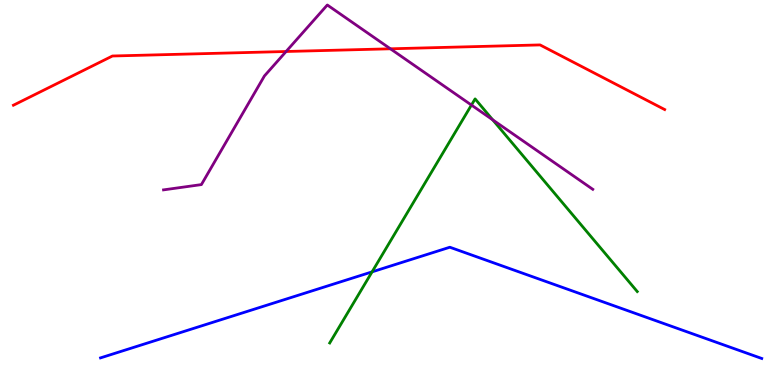[{'lines': ['blue', 'red'], 'intersections': []}, {'lines': ['green', 'red'], 'intersections': []}, {'lines': ['purple', 'red'], 'intersections': [{'x': 3.69, 'y': 8.66}, {'x': 5.04, 'y': 8.73}]}, {'lines': ['blue', 'green'], 'intersections': [{'x': 4.8, 'y': 2.94}]}, {'lines': ['blue', 'purple'], 'intersections': []}, {'lines': ['green', 'purple'], 'intersections': [{'x': 6.08, 'y': 7.27}, {'x': 6.36, 'y': 6.89}]}]